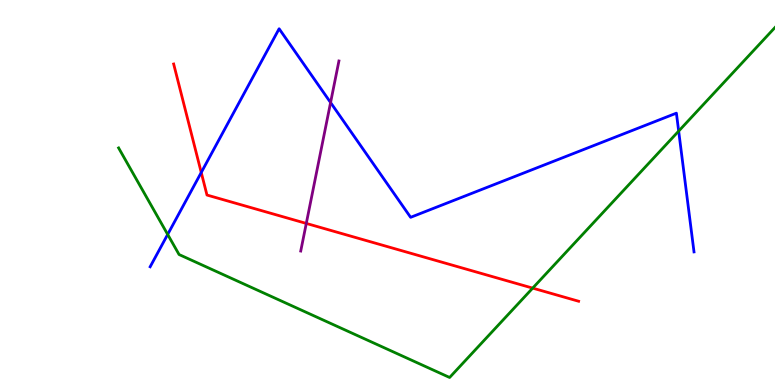[{'lines': ['blue', 'red'], 'intersections': [{'x': 2.6, 'y': 5.52}]}, {'lines': ['green', 'red'], 'intersections': [{'x': 6.87, 'y': 2.52}]}, {'lines': ['purple', 'red'], 'intersections': [{'x': 3.95, 'y': 4.2}]}, {'lines': ['blue', 'green'], 'intersections': [{'x': 2.16, 'y': 3.91}, {'x': 8.76, 'y': 6.59}]}, {'lines': ['blue', 'purple'], 'intersections': [{'x': 4.27, 'y': 7.34}]}, {'lines': ['green', 'purple'], 'intersections': []}]